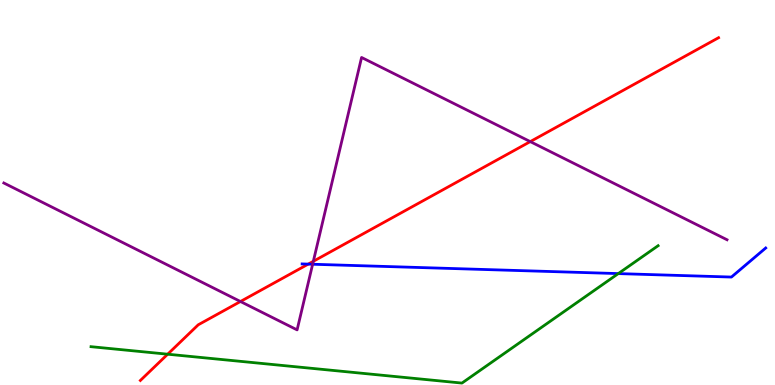[{'lines': ['blue', 'red'], 'intersections': [{'x': 3.98, 'y': 3.14}]}, {'lines': ['green', 'red'], 'intersections': [{'x': 2.16, 'y': 0.8}]}, {'lines': ['purple', 'red'], 'intersections': [{'x': 3.1, 'y': 2.17}, {'x': 4.04, 'y': 3.21}, {'x': 6.84, 'y': 6.32}]}, {'lines': ['blue', 'green'], 'intersections': [{'x': 7.98, 'y': 2.89}]}, {'lines': ['blue', 'purple'], 'intersections': [{'x': 4.03, 'y': 3.14}]}, {'lines': ['green', 'purple'], 'intersections': []}]